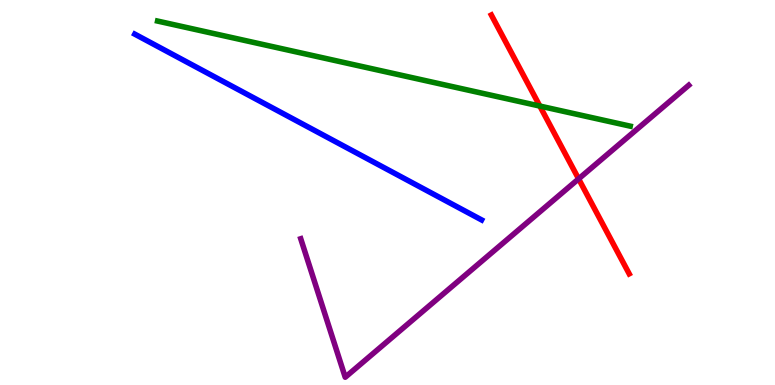[{'lines': ['blue', 'red'], 'intersections': []}, {'lines': ['green', 'red'], 'intersections': [{'x': 6.97, 'y': 7.25}]}, {'lines': ['purple', 'red'], 'intersections': [{'x': 7.47, 'y': 5.35}]}, {'lines': ['blue', 'green'], 'intersections': []}, {'lines': ['blue', 'purple'], 'intersections': []}, {'lines': ['green', 'purple'], 'intersections': []}]